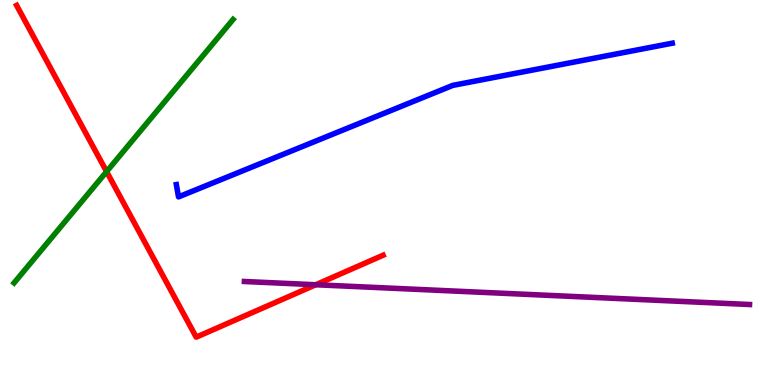[{'lines': ['blue', 'red'], 'intersections': []}, {'lines': ['green', 'red'], 'intersections': [{'x': 1.38, 'y': 5.54}]}, {'lines': ['purple', 'red'], 'intersections': [{'x': 4.07, 'y': 2.6}]}, {'lines': ['blue', 'green'], 'intersections': []}, {'lines': ['blue', 'purple'], 'intersections': []}, {'lines': ['green', 'purple'], 'intersections': []}]